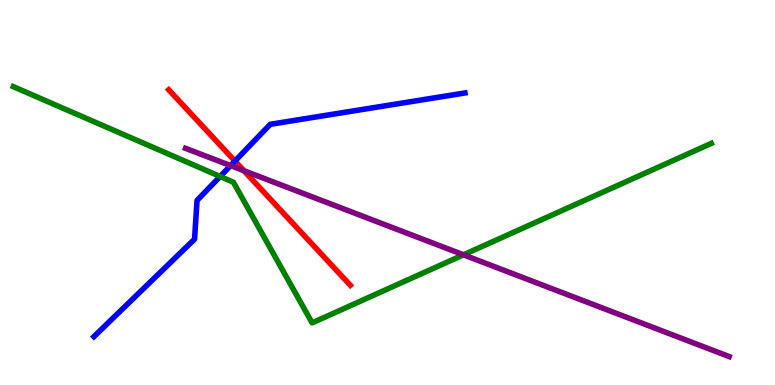[{'lines': ['blue', 'red'], 'intersections': [{'x': 3.03, 'y': 5.82}]}, {'lines': ['green', 'red'], 'intersections': []}, {'lines': ['purple', 'red'], 'intersections': [{'x': 3.15, 'y': 5.57}]}, {'lines': ['blue', 'green'], 'intersections': [{'x': 2.84, 'y': 5.42}]}, {'lines': ['blue', 'purple'], 'intersections': [{'x': 2.98, 'y': 5.7}]}, {'lines': ['green', 'purple'], 'intersections': [{'x': 5.98, 'y': 3.38}]}]